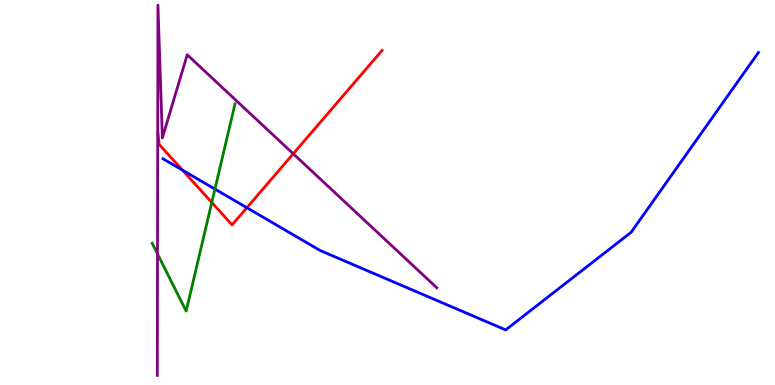[{'lines': ['blue', 'red'], 'intersections': [{'x': 2.35, 'y': 5.58}, {'x': 3.19, 'y': 4.6}]}, {'lines': ['green', 'red'], 'intersections': [{'x': 2.73, 'y': 4.74}]}, {'lines': ['purple', 'red'], 'intersections': [{'x': 3.78, 'y': 6.01}]}, {'lines': ['blue', 'green'], 'intersections': [{'x': 2.77, 'y': 5.09}]}, {'lines': ['blue', 'purple'], 'intersections': []}, {'lines': ['green', 'purple'], 'intersections': [{'x': 2.03, 'y': 3.4}]}]